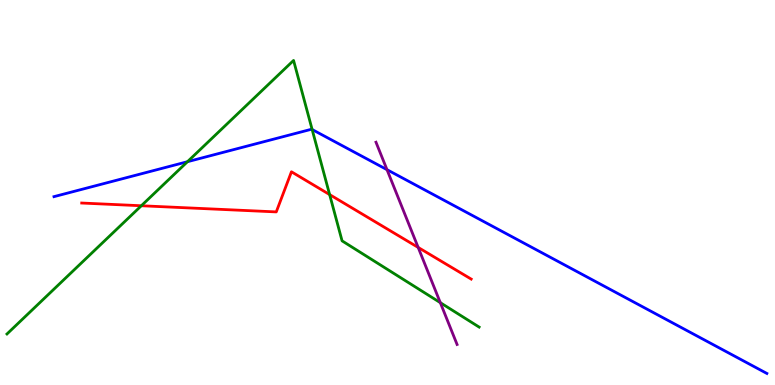[{'lines': ['blue', 'red'], 'intersections': []}, {'lines': ['green', 'red'], 'intersections': [{'x': 1.82, 'y': 4.66}, {'x': 4.25, 'y': 4.95}]}, {'lines': ['purple', 'red'], 'intersections': [{'x': 5.4, 'y': 3.57}]}, {'lines': ['blue', 'green'], 'intersections': [{'x': 2.42, 'y': 5.8}, {'x': 4.03, 'y': 6.64}]}, {'lines': ['blue', 'purple'], 'intersections': [{'x': 4.99, 'y': 5.59}]}, {'lines': ['green', 'purple'], 'intersections': [{'x': 5.68, 'y': 2.14}]}]